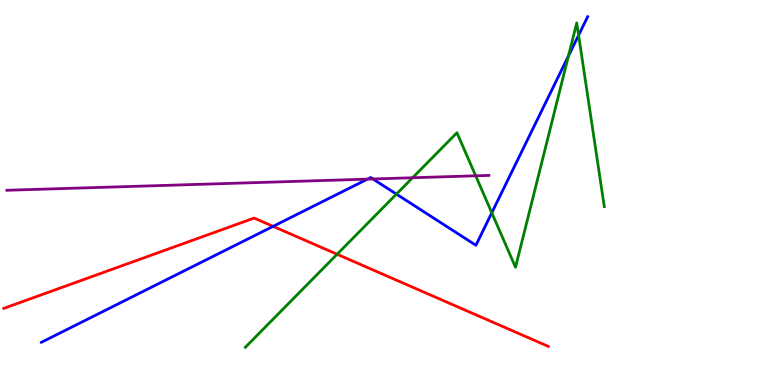[{'lines': ['blue', 'red'], 'intersections': [{'x': 3.52, 'y': 4.12}]}, {'lines': ['green', 'red'], 'intersections': [{'x': 4.35, 'y': 3.4}]}, {'lines': ['purple', 'red'], 'intersections': []}, {'lines': ['blue', 'green'], 'intersections': [{'x': 5.12, 'y': 4.96}, {'x': 6.35, 'y': 4.47}, {'x': 7.33, 'y': 8.55}, {'x': 7.47, 'y': 9.08}]}, {'lines': ['blue', 'purple'], 'intersections': [{'x': 4.74, 'y': 5.35}, {'x': 4.81, 'y': 5.35}]}, {'lines': ['green', 'purple'], 'intersections': [{'x': 5.32, 'y': 5.38}, {'x': 6.14, 'y': 5.43}]}]